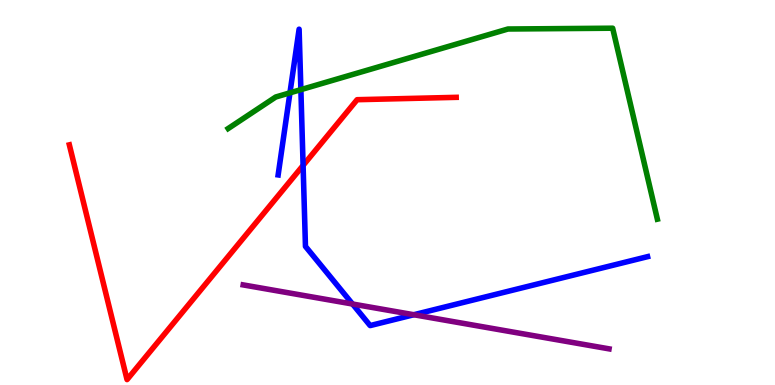[{'lines': ['blue', 'red'], 'intersections': [{'x': 3.91, 'y': 5.7}]}, {'lines': ['green', 'red'], 'intersections': []}, {'lines': ['purple', 'red'], 'intersections': []}, {'lines': ['blue', 'green'], 'intersections': [{'x': 3.74, 'y': 7.59}, {'x': 3.88, 'y': 7.67}]}, {'lines': ['blue', 'purple'], 'intersections': [{'x': 4.55, 'y': 2.1}, {'x': 5.34, 'y': 1.83}]}, {'lines': ['green', 'purple'], 'intersections': []}]